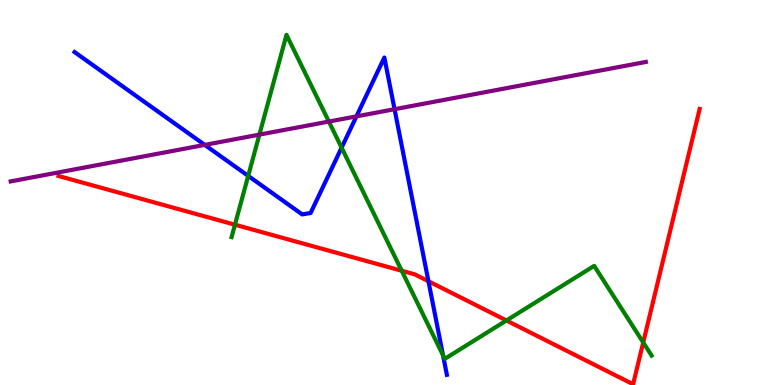[{'lines': ['blue', 'red'], 'intersections': [{'x': 5.53, 'y': 2.7}]}, {'lines': ['green', 'red'], 'intersections': [{'x': 3.03, 'y': 4.16}, {'x': 5.18, 'y': 2.97}, {'x': 6.53, 'y': 1.68}, {'x': 8.3, 'y': 1.1}]}, {'lines': ['purple', 'red'], 'intersections': []}, {'lines': ['blue', 'green'], 'intersections': [{'x': 3.2, 'y': 5.43}, {'x': 4.41, 'y': 6.16}, {'x': 5.72, 'y': 0.769}]}, {'lines': ['blue', 'purple'], 'intersections': [{'x': 2.64, 'y': 6.24}, {'x': 4.6, 'y': 6.98}, {'x': 5.09, 'y': 7.16}]}, {'lines': ['green', 'purple'], 'intersections': [{'x': 3.35, 'y': 6.5}, {'x': 4.24, 'y': 6.84}]}]